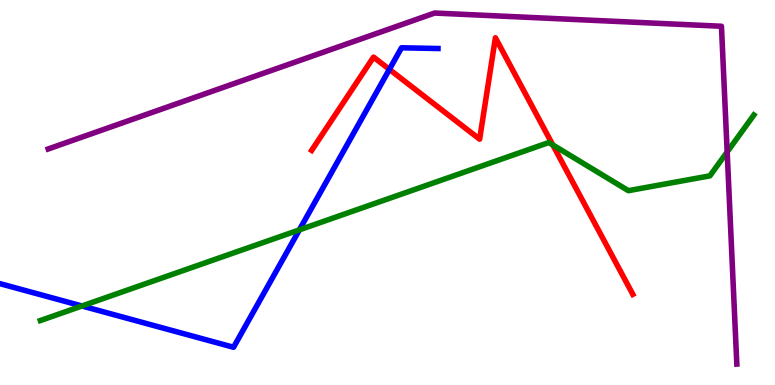[{'lines': ['blue', 'red'], 'intersections': [{'x': 5.02, 'y': 8.2}]}, {'lines': ['green', 'red'], 'intersections': [{'x': 7.13, 'y': 6.23}]}, {'lines': ['purple', 'red'], 'intersections': []}, {'lines': ['blue', 'green'], 'intersections': [{'x': 1.06, 'y': 2.05}, {'x': 3.86, 'y': 4.03}]}, {'lines': ['blue', 'purple'], 'intersections': []}, {'lines': ['green', 'purple'], 'intersections': [{'x': 9.38, 'y': 6.05}]}]